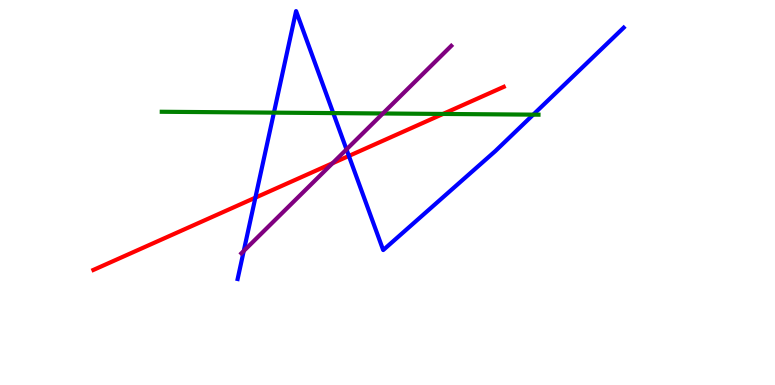[{'lines': ['blue', 'red'], 'intersections': [{'x': 3.3, 'y': 4.87}, {'x': 4.5, 'y': 5.95}]}, {'lines': ['green', 'red'], 'intersections': [{'x': 5.72, 'y': 7.04}]}, {'lines': ['purple', 'red'], 'intersections': [{'x': 4.29, 'y': 5.76}]}, {'lines': ['blue', 'green'], 'intersections': [{'x': 3.53, 'y': 7.07}, {'x': 4.3, 'y': 7.06}, {'x': 6.88, 'y': 7.02}]}, {'lines': ['blue', 'purple'], 'intersections': [{'x': 3.15, 'y': 3.48}, {'x': 4.47, 'y': 6.12}]}, {'lines': ['green', 'purple'], 'intersections': [{'x': 4.94, 'y': 7.05}]}]